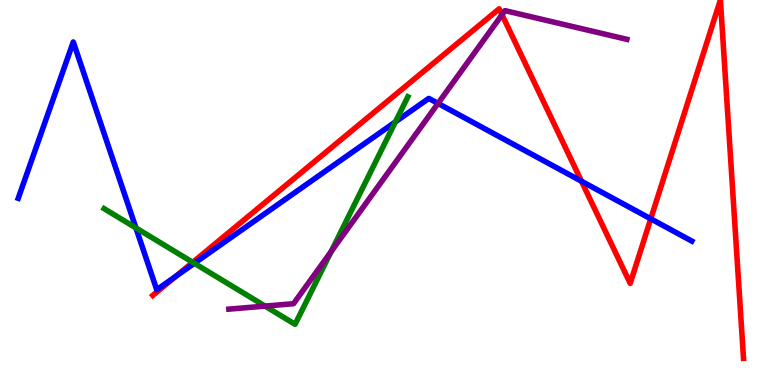[{'lines': ['blue', 'red'], 'intersections': [{'x': 2.27, 'y': 2.83}, {'x': 7.5, 'y': 5.29}, {'x': 8.4, 'y': 4.32}]}, {'lines': ['green', 'red'], 'intersections': [{'x': 2.49, 'y': 3.19}]}, {'lines': ['purple', 'red'], 'intersections': [{'x': 6.48, 'y': 9.62}]}, {'lines': ['blue', 'green'], 'intersections': [{'x': 1.75, 'y': 4.08}, {'x': 2.51, 'y': 3.16}, {'x': 5.1, 'y': 6.83}]}, {'lines': ['blue', 'purple'], 'intersections': [{'x': 5.65, 'y': 7.31}]}, {'lines': ['green', 'purple'], 'intersections': [{'x': 3.42, 'y': 2.05}, {'x': 4.27, 'y': 3.47}]}]